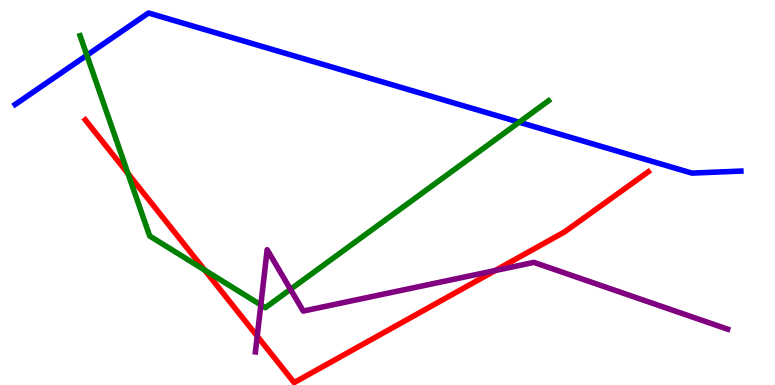[{'lines': ['blue', 'red'], 'intersections': []}, {'lines': ['green', 'red'], 'intersections': [{'x': 1.65, 'y': 5.49}, {'x': 2.64, 'y': 2.98}]}, {'lines': ['purple', 'red'], 'intersections': [{'x': 3.32, 'y': 1.27}, {'x': 6.39, 'y': 2.97}]}, {'lines': ['blue', 'green'], 'intersections': [{'x': 1.12, 'y': 8.56}, {'x': 6.7, 'y': 6.83}]}, {'lines': ['blue', 'purple'], 'intersections': []}, {'lines': ['green', 'purple'], 'intersections': [{'x': 3.37, 'y': 2.08}, {'x': 3.75, 'y': 2.49}]}]